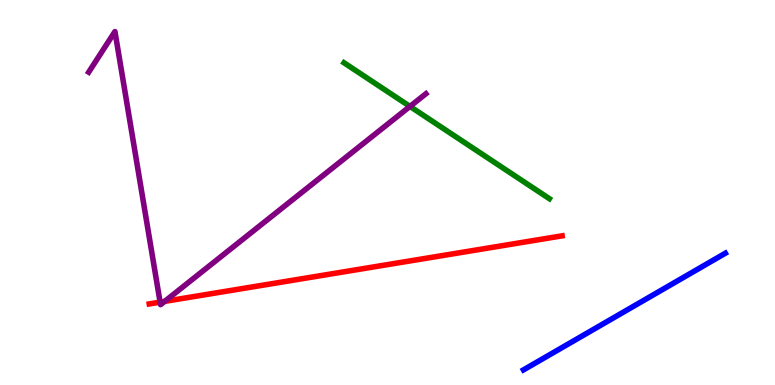[{'lines': ['blue', 'red'], 'intersections': []}, {'lines': ['green', 'red'], 'intersections': []}, {'lines': ['purple', 'red'], 'intersections': [{'x': 2.07, 'y': 2.15}, {'x': 2.12, 'y': 2.17}]}, {'lines': ['blue', 'green'], 'intersections': []}, {'lines': ['blue', 'purple'], 'intersections': []}, {'lines': ['green', 'purple'], 'intersections': [{'x': 5.29, 'y': 7.24}]}]